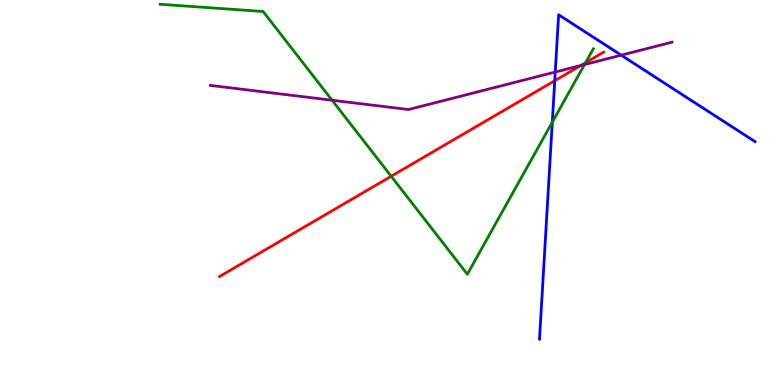[{'lines': ['blue', 'red'], 'intersections': [{'x': 7.16, 'y': 7.9}]}, {'lines': ['green', 'red'], 'intersections': [{'x': 5.05, 'y': 5.42}, {'x': 7.56, 'y': 8.37}]}, {'lines': ['purple', 'red'], 'intersections': [{'x': 7.49, 'y': 8.3}]}, {'lines': ['blue', 'green'], 'intersections': [{'x': 7.13, 'y': 6.83}]}, {'lines': ['blue', 'purple'], 'intersections': [{'x': 7.16, 'y': 8.13}, {'x': 8.02, 'y': 8.57}]}, {'lines': ['green', 'purple'], 'intersections': [{'x': 4.28, 'y': 7.4}, {'x': 7.54, 'y': 8.32}]}]